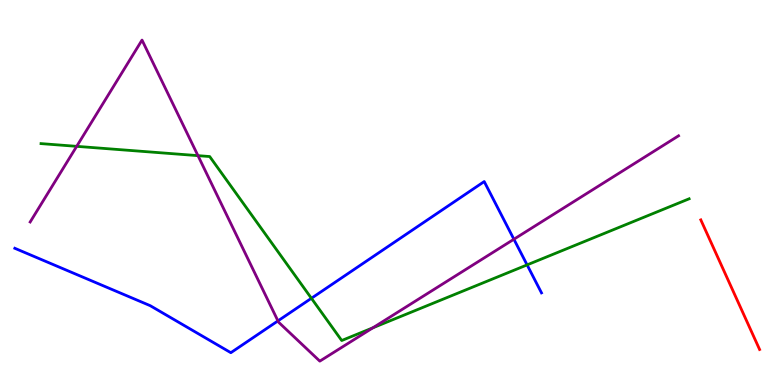[{'lines': ['blue', 'red'], 'intersections': []}, {'lines': ['green', 'red'], 'intersections': []}, {'lines': ['purple', 'red'], 'intersections': []}, {'lines': ['blue', 'green'], 'intersections': [{'x': 4.02, 'y': 2.25}, {'x': 6.8, 'y': 3.12}]}, {'lines': ['blue', 'purple'], 'intersections': [{'x': 3.59, 'y': 1.67}, {'x': 6.63, 'y': 3.79}]}, {'lines': ['green', 'purple'], 'intersections': [{'x': 0.989, 'y': 6.2}, {'x': 2.55, 'y': 5.96}, {'x': 4.81, 'y': 1.49}]}]